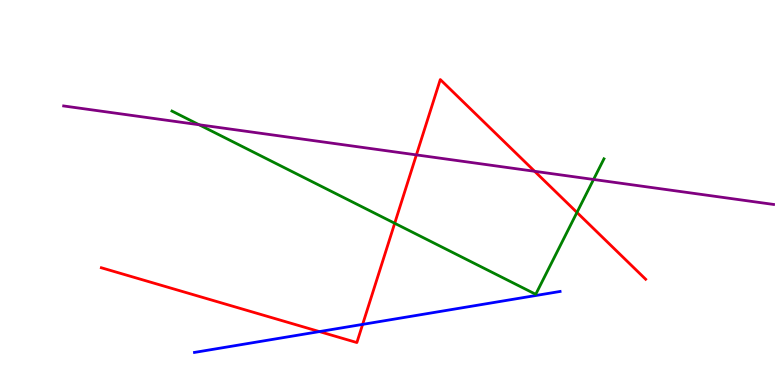[{'lines': ['blue', 'red'], 'intersections': [{'x': 4.12, 'y': 1.39}, {'x': 4.68, 'y': 1.57}]}, {'lines': ['green', 'red'], 'intersections': [{'x': 5.09, 'y': 4.2}, {'x': 7.44, 'y': 4.48}]}, {'lines': ['purple', 'red'], 'intersections': [{'x': 5.37, 'y': 5.98}, {'x': 6.9, 'y': 5.55}]}, {'lines': ['blue', 'green'], 'intersections': []}, {'lines': ['blue', 'purple'], 'intersections': []}, {'lines': ['green', 'purple'], 'intersections': [{'x': 2.57, 'y': 6.76}, {'x': 7.66, 'y': 5.34}]}]